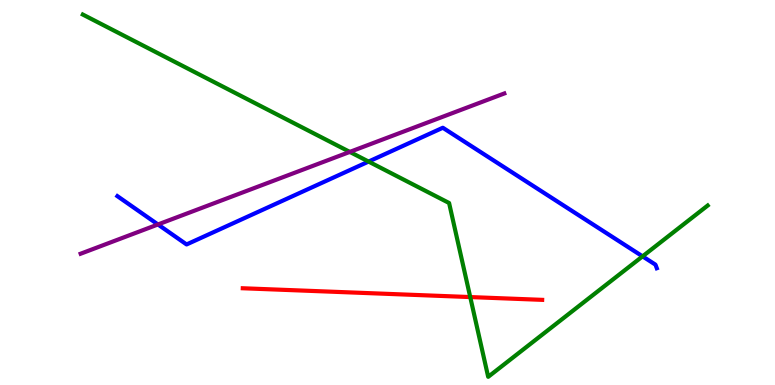[{'lines': ['blue', 'red'], 'intersections': []}, {'lines': ['green', 'red'], 'intersections': [{'x': 6.07, 'y': 2.28}]}, {'lines': ['purple', 'red'], 'intersections': []}, {'lines': ['blue', 'green'], 'intersections': [{'x': 4.76, 'y': 5.8}, {'x': 8.29, 'y': 3.34}]}, {'lines': ['blue', 'purple'], 'intersections': [{'x': 2.04, 'y': 4.17}]}, {'lines': ['green', 'purple'], 'intersections': [{'x': 4.51, 'y': 6.05}]}]